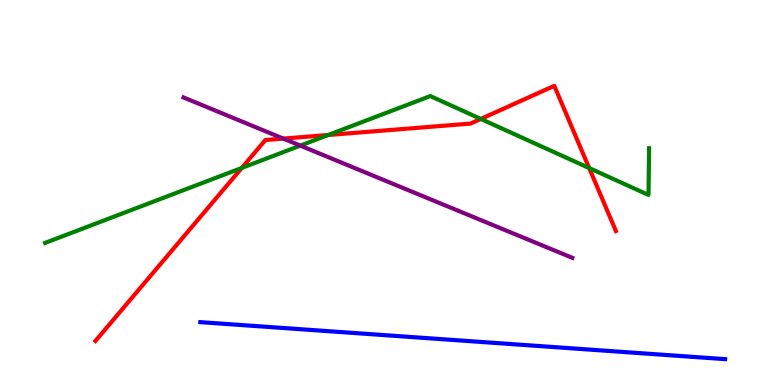[{'lines': ['blue', 'red'], 'intersections': []}, {'lines': ['green', 'red'], 'intersections': [{'x': 3.12, 'y': 5.64}, {'x': 4.24, 'y': 6.49}, {'x': 6.2, 'y': 6.91}, {'x': 7.6, 'y': 5.63}]}, {'lines': ['purple', 'red'], 'intersections': [{'x': 3.66, 'y': 6.4}]}, {'lines': ['blue', 'green'], 'intersections': []}, {'lines': ['blue', 'purple'], 'intersections': []}, {'lines': ['green', 'purple'], 'intersections': [{'x': 3.88, 'y': 6.22}]}]